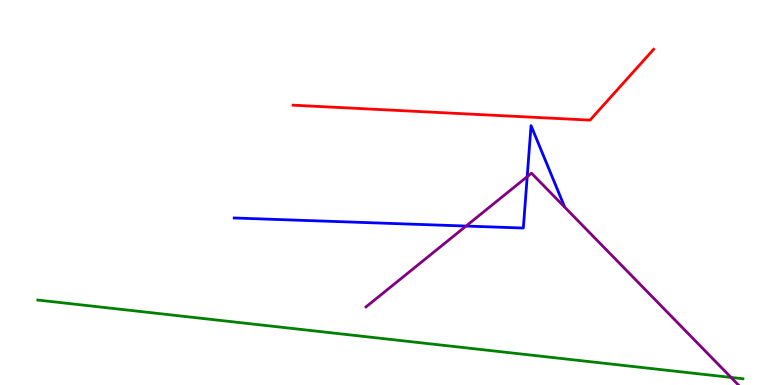[{'lines': ['blue', 'red'], 'intersections': []}, {'lines': ['green', 'red'], 'intersections': []}, {'lines': ['purple', 'red'], 'intersections': []}, {'lines': ['blue', 'green'], 'intersections': []}, {'lines': ['blue', 'purple'], 'intersections': [{'x': 6.01, 'y': 4.13}, {'x': 6.8, 'y': 5.41}]}, {'lines': ['green', 'purple'], 'intersections': [{'x': 9.43, 'y': 0.197}]}]